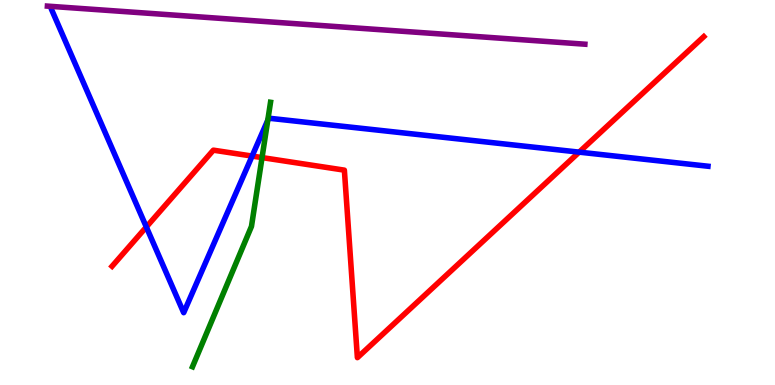[{'lines': ['blue', 'red'], 'intersections': [{'x': 1.89, 'y': 4.1}, {'x': 3.25, 'y': 5.95}, {'x': 7.47, 'y': 6.05}]}, {'lines': ['green', 'red'], 'intersections': [{'x': 3.38, 'y': 5.91}]}, {'lines': ['purple', 'red'], 'intersections': []}, {'lines': ['blue', 'green'], 'intersections': [{'x': 3.46, 'y': 6.88}]}, {'lines': ['blue', 'purple'], 'intersections': []}, {'lines': ['green', 'purple'], 'intersections': []}]